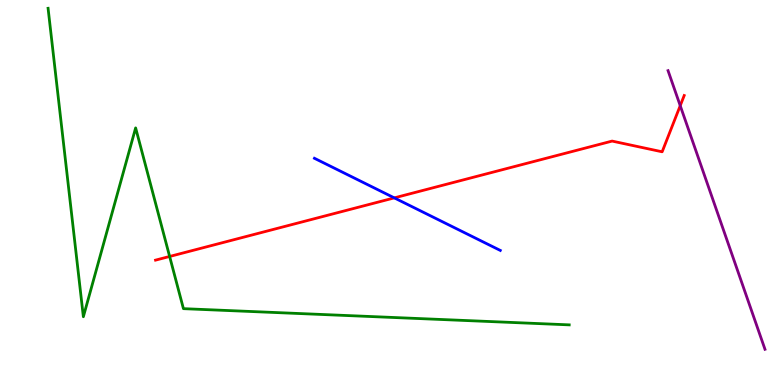[{'lines': ['blue', 'red'], 'intersections': [{'x': 5.09, 'y': 4.86}]}, {'lines': ['green', 'red'], 'intersections': [{'x': 2.19, 'y': 3.34}]}, {'lines': ['purple', 'red'], 'intersections': [{'x': 8.78, 'y': 7.26}]}, {'lines': ['blue', 'green'], 'intersections': []}, {'lines': ['blue', 'purple'], 'intersections': []}, {'lines': ['green', 'purple'], 'intersections': []}]